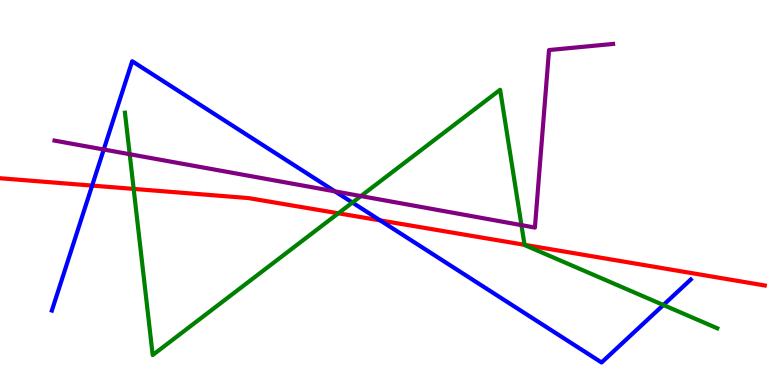[{'lines': ['blue', 'red'], 'intersections': [{'x': 1.19, 'y': 5.18}, {'x': 4.91, 'y': 4.28}]}, {'lines': ['green', 'red'], 'intersections': [{'x': 1.72, 'y': 5.09}, {'x': 4.37, 'y': 4.46}, {'x': 6.77, 'y': 3.64}]}, {'lines': ['purple', 'red'], 'intersections': []}, {'lines': ['blue', 'green'], 'intersections': [{'x': 4.55, 'y': 4.74}, {'x': 8.56, 'y': 2.08}]}, {'lines': ['blue', 'purple'], 'intersections': [{'x': 1.34, 'y': 6.12}, {'x': 4.32, 'y': 5.03}]}, {'lines': ['green', 'purple'], 'intersections': [{'x': 1.67, 'y': 5.99}, {'x': 4.66, 'y': 4.91}, {'x': 6.73, 'y': 4.15}]}]